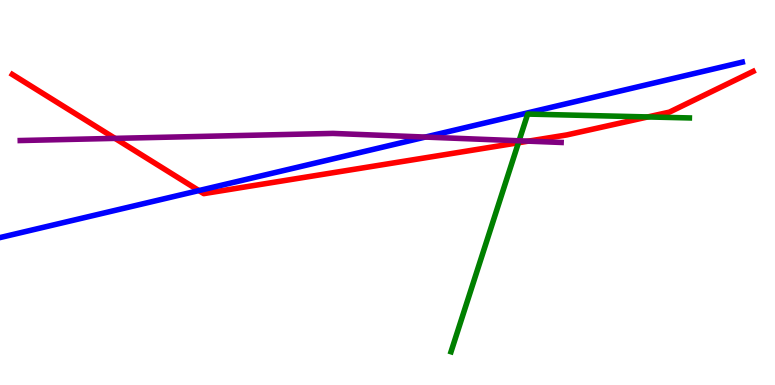[{'lines': ['blue', 'red'], 'intersections': [{'x': 2.57, 'y': 5.05}]}, {'lines': ['green', 'red'], 'intersections': [{'x': 6.69, 'y': 6.29}, {'x': 8.36, 'y': 6.96}]}, {'lines': ['purple', 'red'], 'intersections': [{'x': 1.48, 'y': 6.41}, {'x': 6.82, 'y': 6.33}]}, {'lines': ['blue', 'green'], 'intersections': []}, {'lines': ['blue', 'purple'], 'intersections': [{'x': 5.49, 'y': 6.44}]}, {'lines': ['green', 'purple'], 'intersections': [{'x': 6.7, 'y': 6.34}]}]